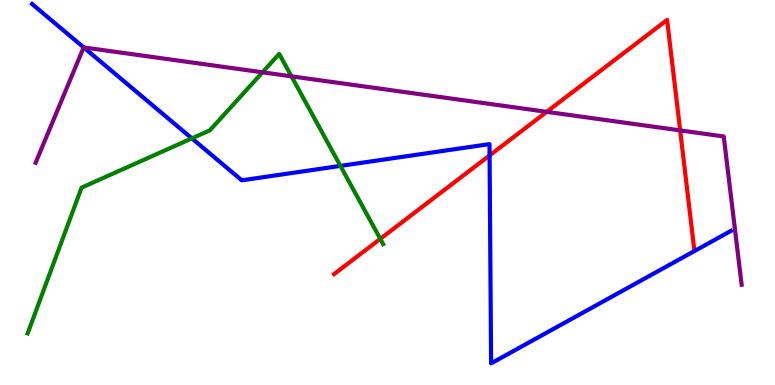[{'lines': ['blue', 'red'], 'intersections': [{'x': 6.32, 'y': 5.96}]}, {'lines': ['green', 'red'], 'intersections': [{'x': 4.91, 'y': 3.8}]}, {'lines': ['purple', 'red'], 'intersections': [{'x': 7.05, 'y': 7.1}, {'x': 8.78, 'y': 6.61}]}, {'lines': ['blue', 'green'], 'intersections': [{'x': 2.48, 'y': 6.41}, {'x': 4.39, 'y': 5.69}]}, {'lines': ['blue', 'purple'], 'intersections': [{'x': 1.08, 'y': 8.77}]}, {'lines': ['green', 'purple'], 'intersections': [{'x': 3.39, 'y': 8.12}, {'x': 3.76, 'y': 8.02}]}]